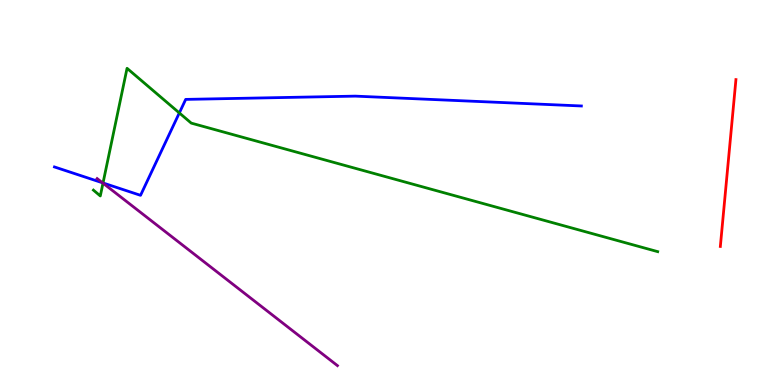[{'lines': ['blue', 'red'], 'intersections': []}, {'lines': ['green', 'red'], 'intersections': []}, {'lines': ['purple', 'red'], 'intersections': []}, {'lines': ['blue', 'green'], 'intersections': [{'x': 1.33, 'y': 5.25}, {'x': 2.31, 'y': 7.07}]}, {'lines': ['blue', 'purple'], 'intersections': [{'x': 1.32, 'y': 5.25}]}, {'lines': ['green', 'purple'], 'intersections': [{'x': 1.33, 'y': 5.24}]}]